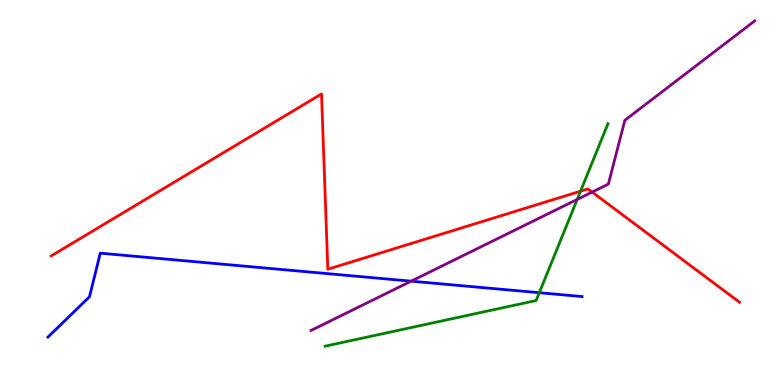[{'lines': ['blue', 'red'], 'intersections': []}, {'lines': ['green', 'red'], 'intersections': [{'x': 7.49, 'y': 5.03}]}, {'lines': ['purple', 'red'], 'intersections': [{'x': 7.64, 'y': 5.01}]}, {'lines': ['blue', 'green'], 'intersections': [{'x': 6.96, 'y': 2.4}]}, {'lines': ['blue', 'purple'], 'intersections': [{'x': 5.31, 'y': 2.7}]}, {'lines': ['green', 'purple'], 'intersections': [{'x': 7.45, 'y': 4.82}]}]